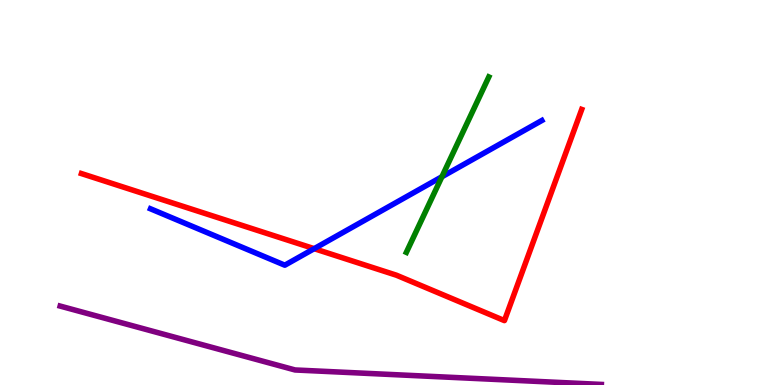[{'lines': ['blue', 'red'], 'intersections': [{'x': 4.05, 'y': 3.54}]}, {'lines': ['green', 'red'], 'intersections': []}, {'lines': ['purple', 'red'], 'intersections': []}, {'lines': ['blue', 'green'], 'intersections': [{'x': 5.7, 'y': 5.41}]}, {'lines': ['blue', 'purple'], 'intersections': []}, {'lines': ['green', 'purple'], 'intersections': []}]